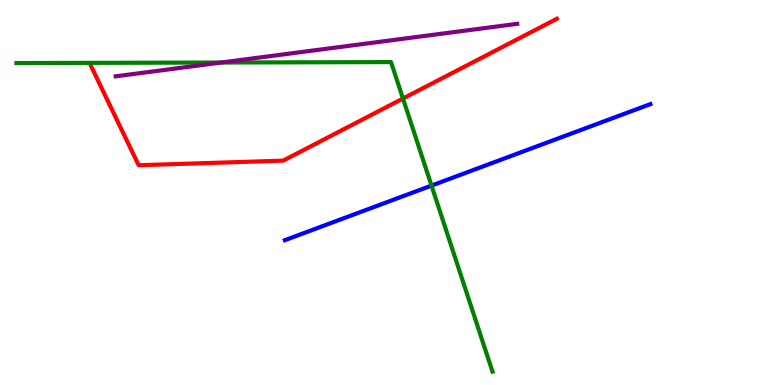[{'lines': ['blue', 'red'], 'intersections': []}, {'lines': ['green', 'red'], 'intersections': [{'x': 5.2, 'y': 7.44}]}, {'lines': ['purple', 'red'], 'intersections': []}, {'lines': ['blue', 'green'], 'intersections': [{'x': 5.57, 'y': 5.18}]}, {'lines': ['blue', 'purple'], 'intersections': []}, {'lines': ['green', 'purple'], 'intersections': [{'x': 2.86, 'y': 8.38}]}]